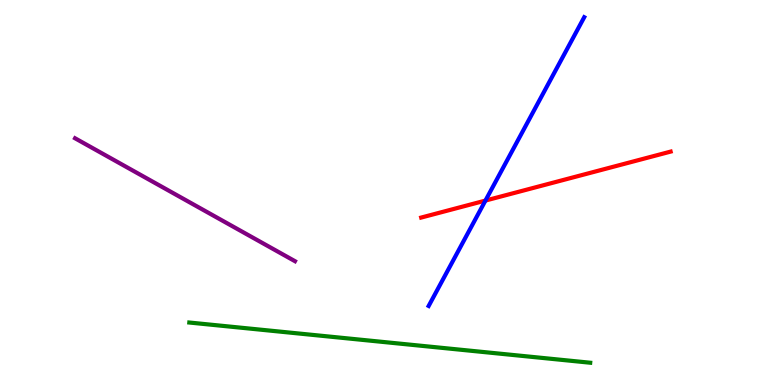[{'lines': ['blue', 'red'], 'intersections': [{'x': 6.26, 'y': 4.79}]}, {'lines': ['green', 'red'], 'intersections': []}, {'lines': ['purple', 'red'], 'intersections': []}, {'lines': ['blue', 'green'], 'intersections': []}, {'lines': ['blue', 'purple'], 'intersections': []}, {'lines': ['green', 'purple'], 'intersections': []}]